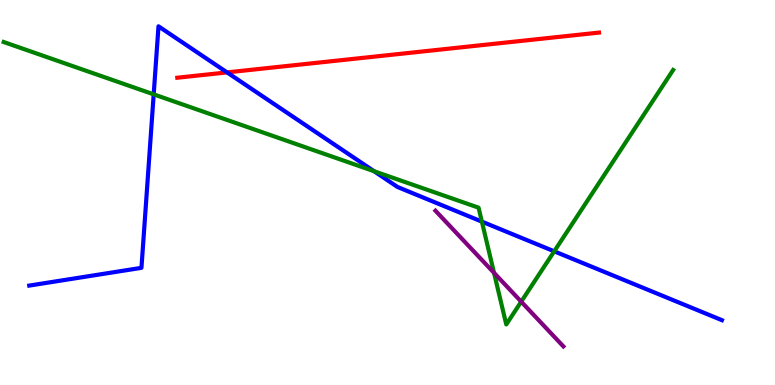[{'lines': ['blue', 'red'], 'intersections': [{'x': 2.93, 'y': 8.12}]}, {'lines': ['green', 'red'], 'intersections': []}, {'lines': ['purple', 'red'], 'intersections': []}, {'lines': ['blue', 'green'], 'intersections': [{'x': 1.98, 'y': 7.55}, {'x': 4.83, 'y': 5.55}, {'x': 6.22, 'y': 4.24}, {'x': 7.15, 'y': 3.47}]}, {'lines': ['blue', 'purple'], 'intersections': []}, {'lines': ['green', 'purple'], 'intersections': [{'x': 6.37, 'y': 2.91}, {'x': 6.73, 'y': 2.16}]}]